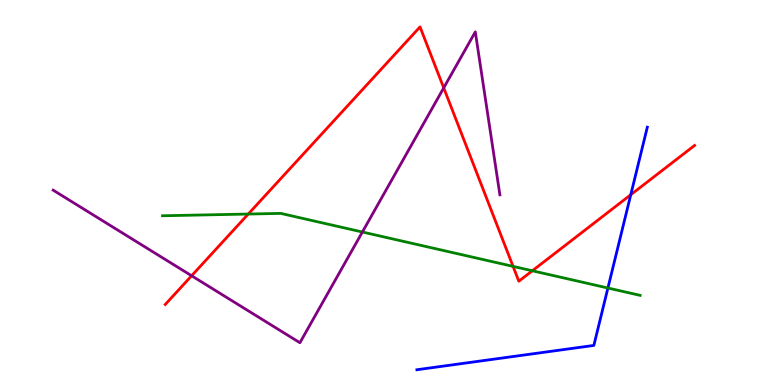[{'lines': ['blue', 'red'], 'intersections': [{'x': 8.14, 'y': 4.94}]}, {'lines': ['green', 'red'], 'intersections': [{'x': 3.2, 'y': 4.44}, {'x': 6.62, 'y': 3.08}, {'x': 6.87, 'y': 2.97}]}, {'lines': ['purple', 'red'], 'intersections': [{'x': 2.47, 'y': 2.84}, {'x': 5.73, 'y': 7.72}]}, {'lines': ['blue', 'green'], 'intersections': [{'x': 7.84, 'y': 2.52}]}, {'lines': ['blue', 'purple'], 'intersections': []}, {'lines': ['green', 'purple'], 'intersections': [{'x': 4.68, 'y': 3.97}]}]